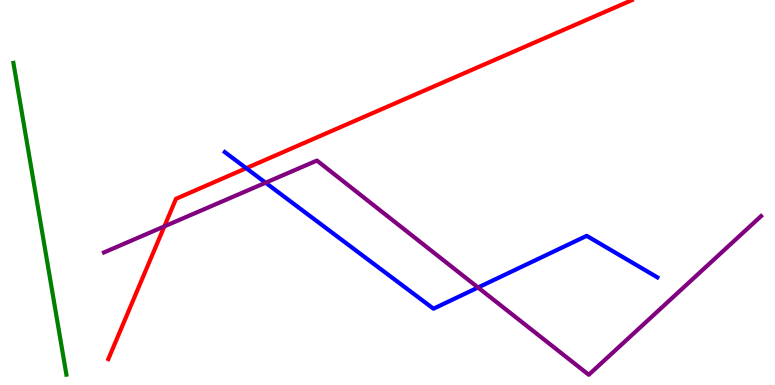[{'lines': ['blue', 'red'], 'intersections': [{'x': 3.18, 'y': 5.63}]}, {'lines': ['green', 'red'], 'intersections': []}, {'lines': ['purple', 'red'], 'intersections': [{'x': 2.12, 'y': 4.12}]}, {'lines': ['blue', 'green'], 'intersections': []}, {'lines': ['blue', 'purple'], 'intersections': [{'x': 3.43, 'y': 5.25}, {'x': 6.17, 'y': 2.53}]}, {'lines': ['green', 'purple'], 'intersections': []}]